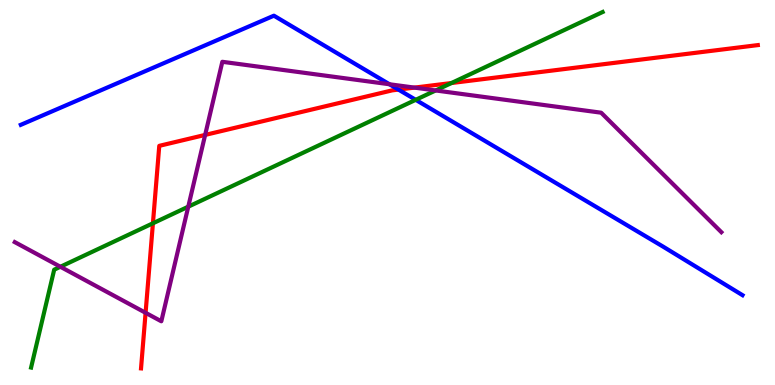[{'lines': ['blue', 'red'], 'intersections': [{'x': 5.14, 'y': 7.67}]}, {'lines': ['green', 'red'], 'intersections': [{'x': 1.97, 'y': 4.2}, {'x': 5.83, 'y': 7.84}]}, {'lines': ['purple', 'red'], 'intersections': [{'x': 1.88, 'y': 1.88}, {'x': 2.65, 'y': 6.5}, {'x': 5.35, 'y': 7.72}]}, {'lines': ['blue', 'green'], 'intersections': [{'x': 5.36, 'y': 7.41}]}, {'lines': ['blue', 'purple'], 'intersections': [{'x': 5.03, 'y': 7.81}]}, {'lines': ['green', 'purple'], 'intersections': [{'x': 0.779, 'y': 3.07}, {'x': 2.43, 'y': 4.63}, {'x': 5.62, 'y': 7.65}]}]